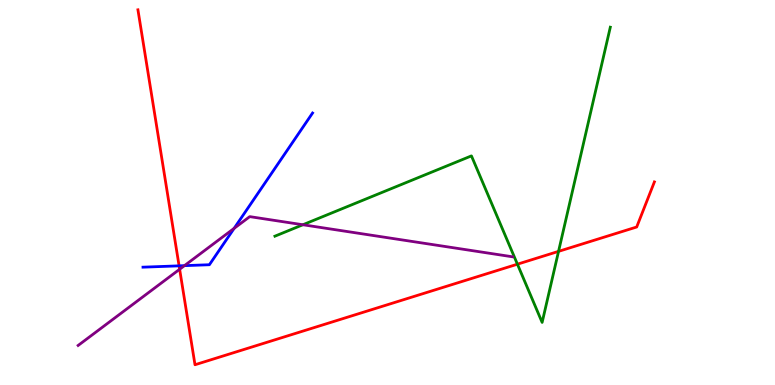[{'lines': ['blue', 'red'], 'intersections': [{'x': 2.31, 'y': 3.09}]}, {'lines': ['green', 'red'], 'intersections': [{'x': 6.68, 'y': 3.14}, {'x': 7.21, 'y': 3.47}]}, {'lines': ['purple', 'red'], 'intersections': [{'x': 2.32, 'y': 3.01}]}, {'lines': ['blue', 'green'], 'intersections': []}, {'lines': ['blue', 'purple'], 'intersections': [{'x': 2.38, 'y': 3.1}, {'x': 3.02, 'y': 4.07}]}, {'lines': ['green', 'purple'], 'intersections': [{'x': 3.91, 'y': 4.16}]}]